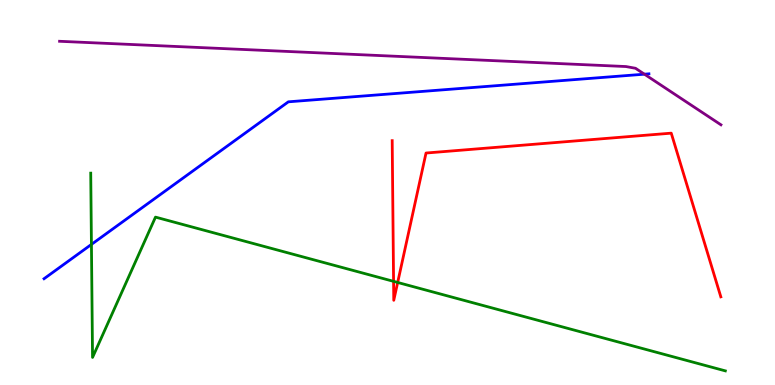[{'lines': ['blue', 'red'], 'intersections': []}, {'lines': ['green', 'red'], 'intersections': [{'x': 5.08, 'y': 2.69}, {'x': 5.13, 'y': 2.66}]}, {'lines': ['purple', 'red'], 'intersections': []}, {'lines': ['blue', 'green'], 'intersections': [{'x': 1.18, 'y': 3.65}]}, {'lines': ['blue', 'purple'], 'intersections': [{'x': 8.32, 'y': 8.07}]}, {'lines': ['green', 'purple'], 'intersections': []}]